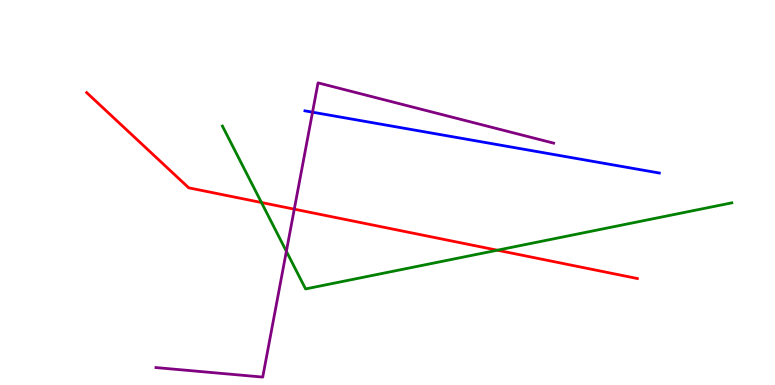[{'lines': ['blue', 'red'], 'intersections': []}, {'lines': ['green', 'red'], 'intersections': [{'x': 3.37, 'y': 4.74}, {'x': 6.42, 'y': 3.5}]}, {'lines': ['purple', 'red'], 'intersections': [{'x': 3.8, 'y': 4.57}]}, {'lines': ['blue', 'green'], 'intersections': []}, {'lines': ['blue', 'purple'], 'intersections': [{'x': 4.03, 'y': 7.09}]}, {'lines': ['green', 'purple'], 'intersections': [{'x': 3.7, 'y': 3.47}]}]